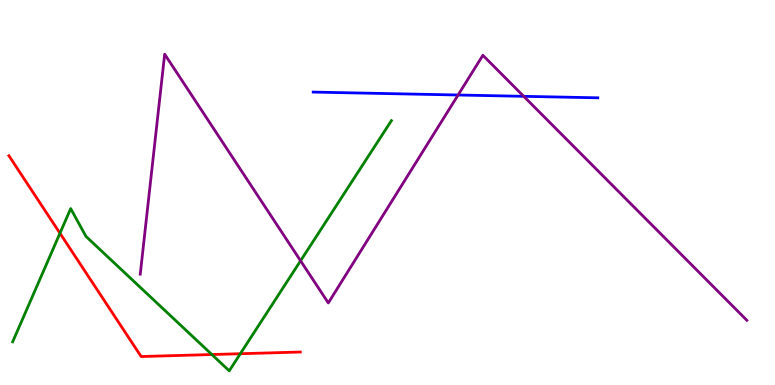[{'lines': ['blue', 'red'], 'intersections': []}, {'lines': ['green', 'red'], 'intersections': [{'x': 0.774, 'y': 3.94}, {'x': 2.73, 'y': 0.791}, {'x': 3.1, 'y': 0.812}]}, {'lines': ['purple', 'red'], 'intersections': []}, {'lines': ['blue', 'green'], 'intersections': []}, {'lines': ['blue', 'purple'], 'intersections': [{'x': 5.91, 'y': 7.53}, {'x': 6.76, 'y': 7.5}]}, {'lines': ['green', 'purple'], 'intersections': [{'x': 3.88, 'y': 3.23}]}]